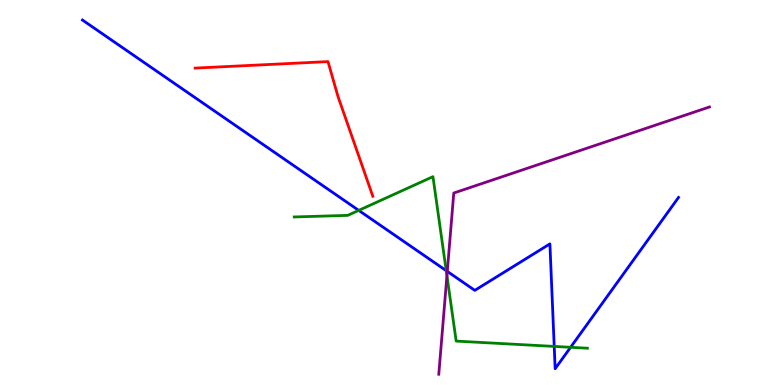[{'lines': ['blue', 'red'], 'intersections': []}, {'lines': ['green', 'red'], 'intersections': []}, {'lines': ['purple', 'red'], 'intersections': []}, {'lines': ['blue', 'green'], 'intersections': [{'x': 4.63, 'y': 4.54}, {'x': 5.76, 'y': 2.97}, {'x': 7.15, 'y': 1.0}, {'x': 7.36, 'y': 0.979}]}, {'lines': ['blue', 'purple'], 'intersections': [{'x': 5.77, 'y': 2.95}]}, {'lines': ['green', 'purple'], 'intersections': [{'x': 5.77, 'y': 2.84}]}]